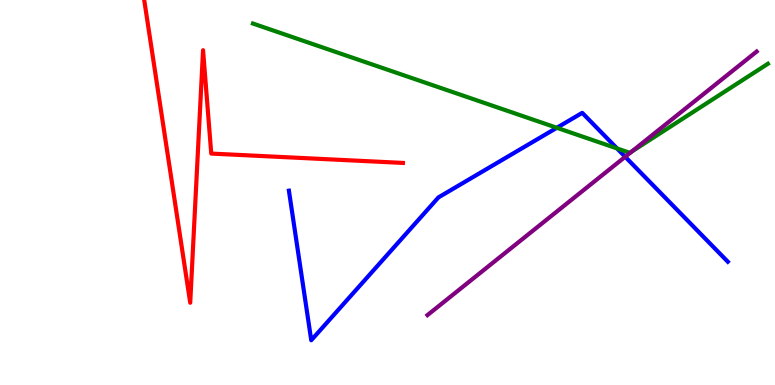[{'lines': ['blue', 'red'], 'intersections': []}, {'lines': ['green', 'red'], 'intersections': []}, {'lines': ['purple', 'red'], 'intersections': []}, {'lines': ['blue', 'green'], 'intersections': [{'x': 7.18, 'y': 6.68}, {'x': 7.96, 'y': 6.14}]}, {'lines': ['blue', 'purple'], 'intersections': [{'x': 8.07, 'y': 5.93}]}, {'lines': ['green', 'purple'], 'intersections': [{'x': 8.15, 'y': 6.06}]}]